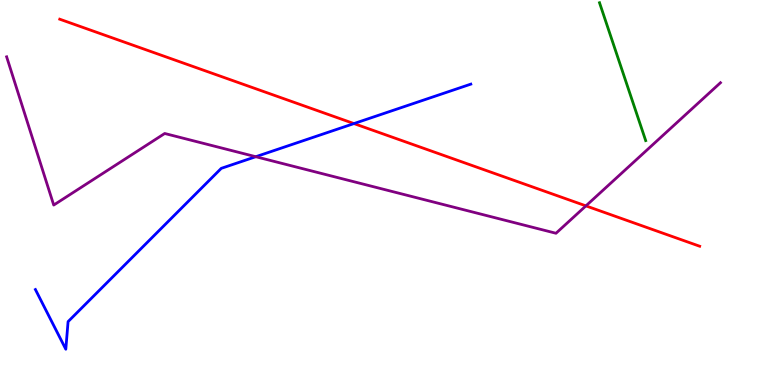[{'lines': ['blue', 'red'], 'intersections': [{'x': 4.57, 'y': 6.79}]}, {'lines': ['green', 'red'], 'intersections': []}, {'lines': ['purple', 'red'], 'intersections': [{'x': 7.56, 'y': 4.65}]}, {'lines': ['blue', 'green'], 'intersections': []}, {'lines': ['blue', 'purple'], 'intersections': [{'x': 3.3, 'y': 5.93}]}, {'lines': ['green', 'purple'], 'intersections': []}]